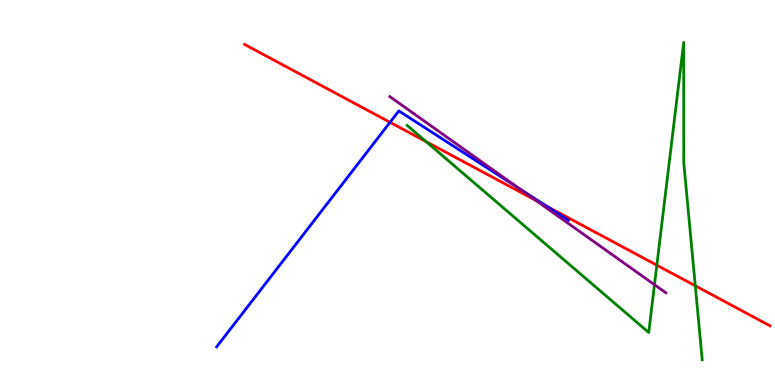[{'lines': ['blue', 'red'], 'intersections': [{'x': 5.03, 'y': 6.82}, {'x': 7.05, 'y': 4.65}]}, {'lines': ['green', 'red'], 'intersections': [{'x': 5.5, 'y': 6.32}, {'x': 8.48, 'y': 3.11}, {'x': 8.97, 'y': 2.58}]}, {'lines': ['purple', 'red'], 'intersections': [{'x': 6.92, 'y': 4.79}]}, {'lines': ['blue', 'green'], 'intersections': []}, {'lines': ['blue', 'purple'], 'intersections': [{'x': 6.7, 'y': 5.11}]}, {'lines': ['green', 'purple'], 'intersections': [{'x': 8.44, 'y': 2.6}]}]